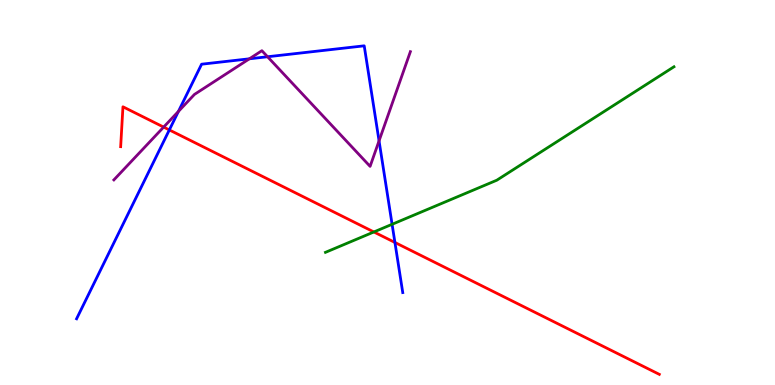[{'lines': ['blue', 'red'], 'intersections': [{'x': 2.18, 'y': 6.63}, {'x': 5.1, 'y': 3.7}]}, {'lines': ['green', 'red'], 'intersections': [{'x': 4.82, 'y': 3.97}]}, {'lines': ['purple', 'red'], 'intersections': [{'x': 2.11, 'y': 6.7}]}, {'lines': ['blue', 'green'], 'intersections': [{'x': 5.06, 'y': 4.17}]}, {'lines': ['blue', 'purple'], 'intersections': [{'x': 2.3, 'y': 7.11}, {'x': 3.22, 'y': 8.47}, {'x': 3.45, 'y': 8.53}, {'x': 4.89, 'y': 6.34}]}, {'lines': ['green', 'purple'], 'intersections': []}]